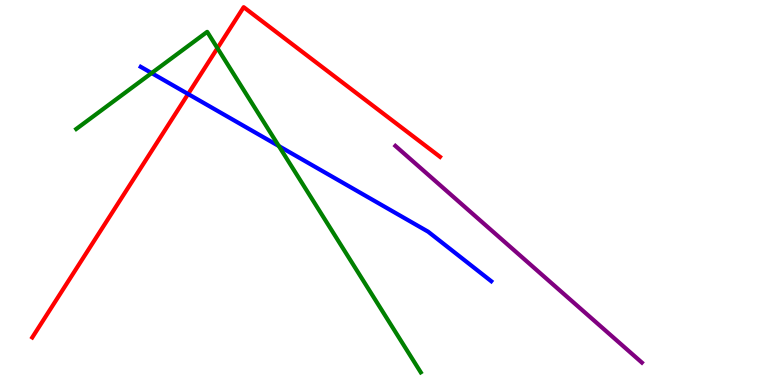[{'lines': ['blue', 'red'], 'intersections': [{'x': 2.43, 'y': 7.56}]}, {'lines': ['green', 'red'], 'intersections': [{'x': 2.81, 'y': 8.75}]}, {'lines': ['purple', 'red'], 'intersections': []}, {'lines': ['blue', 'green'], 'intersections': [{'x': 1.96, 'y': 8.1}, {'x': 3.6, 'y': 6.21}]}, {'lines': ['blue', 'purple'], 'intersections': []}, {'lines': ['green', 'purple'], 'intersections': []}]